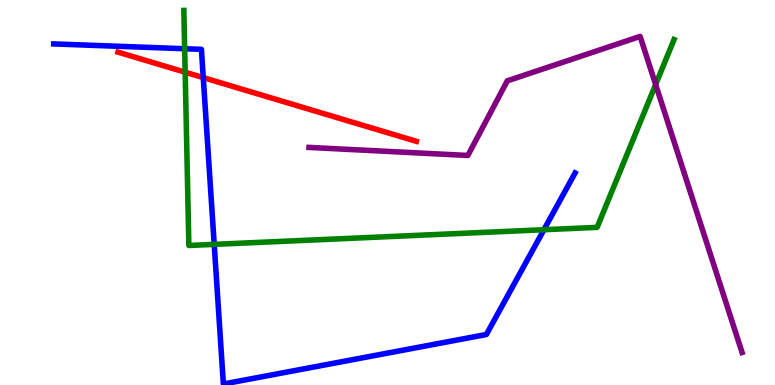[{'lines': ['blue', 'red'], 'intersections': [{'x': 2.62, 'y': 7.98}]}, {'lines': ['green', 'red'], 'intersections': [{'x': 2.39, 'y': 8.12}]}, {'lines': ['purple', 'red'], 'intersections': []}, {'lines': ['blue', 'green'], 'intersections': [{'x': 2.38, 'y': 8.73}, {'x': 2.76, 'y': 3.65}, {'x': 7.02, 'y': 4.03}]}, {'lines': ['blue', 'purple'], 'intersections': []}, {'lines': ['green', 'purple'], 'intersections': [{'x': 8.46, 'y': 7.8}]}]